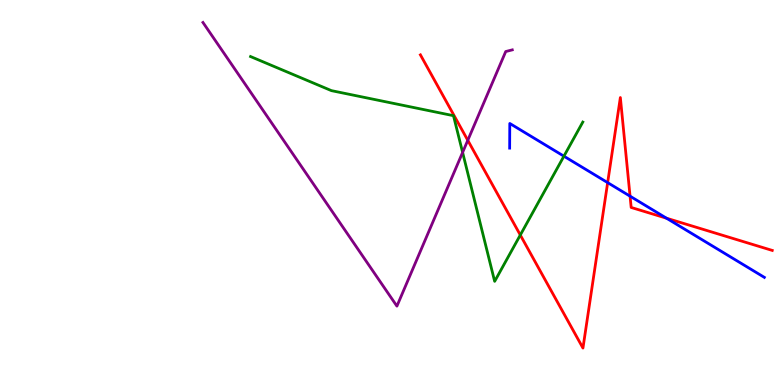[{'lines': ['blue', 'red'], 'intersections': [{'x': 7.84, 'y': 5.26}, {'x': 8.13, 'y': 4.9}, {'x': 8.6, 'y': 4.33}]}, {'lines': ['green', 'red'], 'intersections': [{'x': 6.71, 'y': 3.9}]}, {'lines': ['purple', 'red'], 'intersections': [{'x': 6.04, 'y': 6.36}]}, {'lines': ['blue', 'green'], 'intersections': [{'x': 7.28, 'y': 5.94}]}, {'lines': ['blue', 'purple'], 'intersections': []}, {'lines': ['green', 'purple'], 'intersections': [{'x': 5.97, 'y': 6.04}]}]